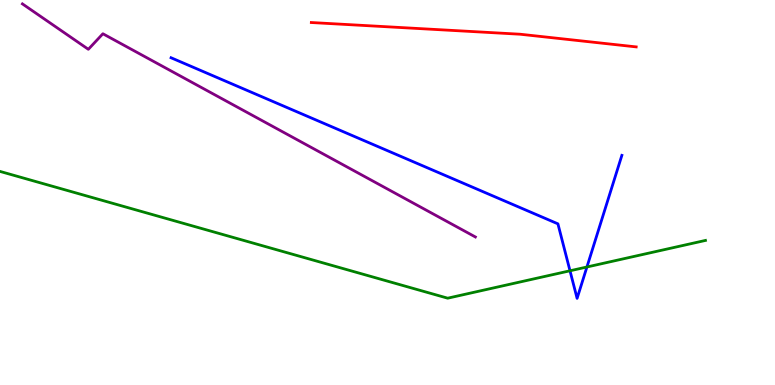[{'lines': ['blue', 'red'], 'intersections': []}, {'lines': ['green', 'red'], 'intersections': []}, {'lines': ['purple', 'red'], 'intersections': []}, {'lines': ['blue', 'green'], 'intersections': [{'x': 7.35, 'y': 2.97}, {'x': 7.57, 'y': 3.07}]}, {'lines': ['blue', 'purple'], 'intersections': []}, {'lines': ['green', 'purple'], 'intersections': []}]